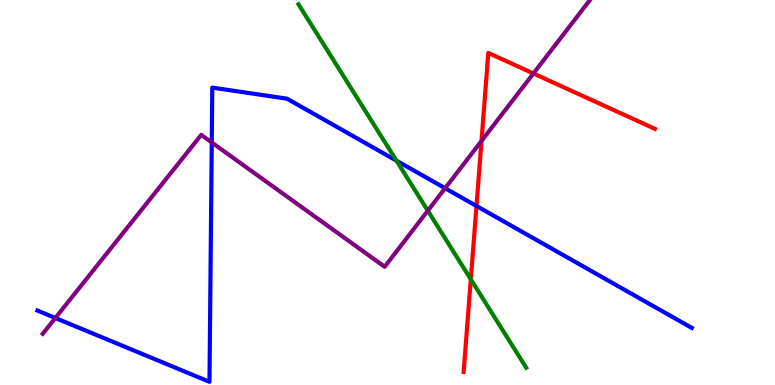[{'lines': ['blue', 'red'], 'intersections': [{'x': 6.15, 'y': 4.65}]}, {'lines': ['green', 'red'], 'intersections': [{'x': 6.07, 'y': 2.75}]}, {'lines': ['purple', 'red'], 'intersections': [{'x': 6.21, 'y': 6.34}, {'x': 6.88, 'y': 8.09}]}, {'lines': ['blue', 'green'], 'intersections': [{'x': 5.12, 'y': 5.83}]}, {'lines': ['blue', 'purple'], 'intersections': [{'x': 0.714, 'y': 1.74}, {'x': 2.73, 'y': 6.3}, {'x': 5.74, 'y': 5.11}]}, {'lines': ['green', 'purple'], 'intersections': [{'x': 5.52, 'y': 4.53}]}]